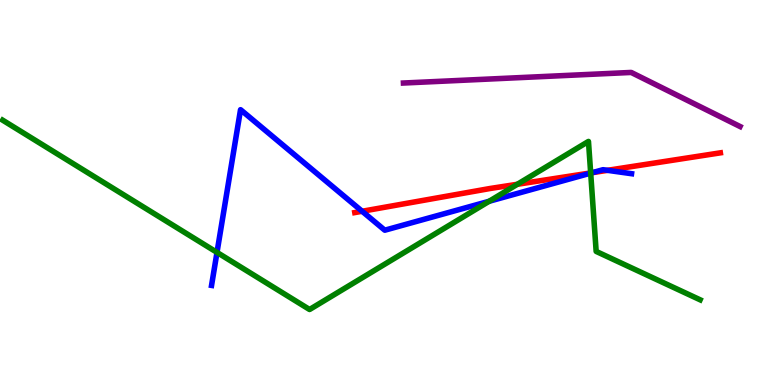[{'lines': ['blue', 'red'], 'intersections': [{'x': 4.67, 'y': 4.51}, {'x': 7.64, 'y': 5.51}, {'x': 7.84, 'y': 5.58}]}, {'lines': ['green', 'red'], 'intersections': [{'x': 6.68, 'y': 5.21}, {'x': 7.62, 'y': 5.51}]}, {'lines': ['purple', 'red'], 'intersections': []}, {'lines': ['blue', 'green'], 'intersections': [{'x': 2.8, 'y': 3.44}, {'x': 6.31, 'y': 4.77}, {'x': 7.62, 'y': 5.5}]}, {'lines': ['blue', 'purple'], 'intersections': []}, {'lines': ['green', 'purple'], 'intersections': []}]